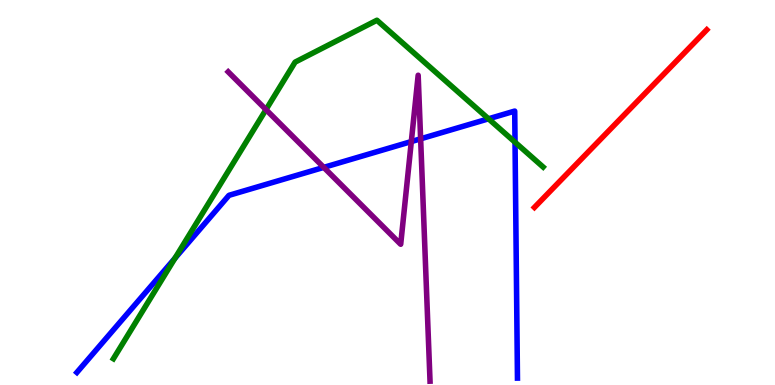[{'lines': ['blue', 'red'], 'intersections': []}, {'lines': ['green', 'red'], 'intersections': []}, {'lines': ['purple', 'red'], 'intersections': []}, {'lines': ['blue', 'green'], 'intersections': [{'x': 2.26, 'y': 3.29}, {'x': 6.3, 'y': 6.91}, {'x': 6.65, 'y': 6.31}]}, {'lines': ['blue', 'purple'], 'intersections': [{'x': 4.18, 'y': 5.65}, {'x': 5.31, 'y': 6.32}, {'x': 5.43, 'y': 6.39}]}, {'lines': ['green', 'purple'], 'intersections': [{'x': 3.43, 'y': 7.15}]}]